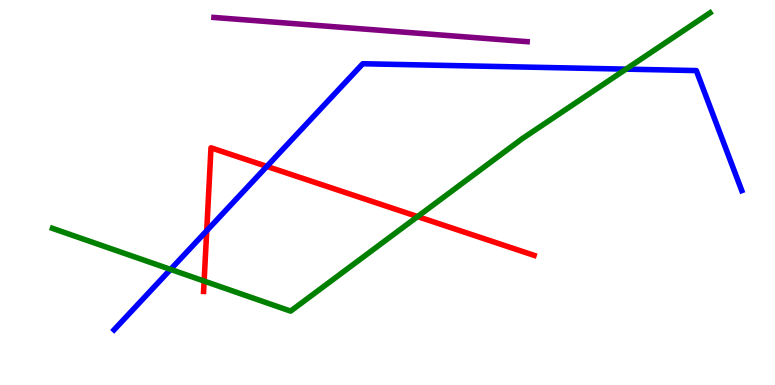[{'lines': ['blue', 'red'], 'intersections': [{'x': 2.67, 'y': 4.01}, {'x': 3.44, 'y': 5.68}]}, {'lines': ['green', 'red'], 'intersections': [{'x': 2.63, 'y': 2.7}, {'x': 5.39, 'y': 4.37}]}, {'lines': ['purple', 'red'], 'intersections': []}, {'lines': ['blue', 'green'], 'intersections': [{'x': 2.2, 'y': 3.0}, {'x': 8.08, 'y': 8.2}]}, {'lines': ['blue', 'purple'], 'intersections': []}, {'lines': ['green', 'purple'], 'intersections': []}]